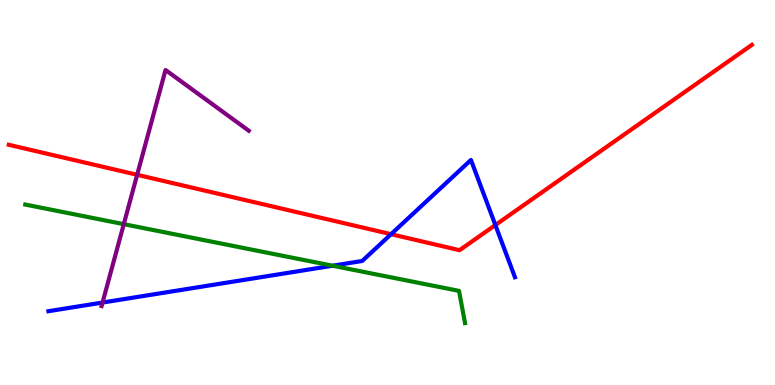[{'lines': ['blue', 'red'], 'intersections': [{'x': 5.05, 'y': 3.92}, {'x': 6.39, 'y': 4.15}]}, {'lines': ['green', 'red'], 'intersections': []}, {'lines': ['purple', 'red'], 'intersections': [{'x': 1.77, 'y': 5.46}]}, {'lines': ['blue', 'green'], 'intersections': [{'x': 4.29, 'y': 3.1}]}, {'lines': ['blue', 'purple'], 'intersections': [{'x': 1.32, 'y': 2.14}]}, {'lines': ['green', 'purple'], 'intersections': [{'x': 1.6, 'y': 4.18}]}]